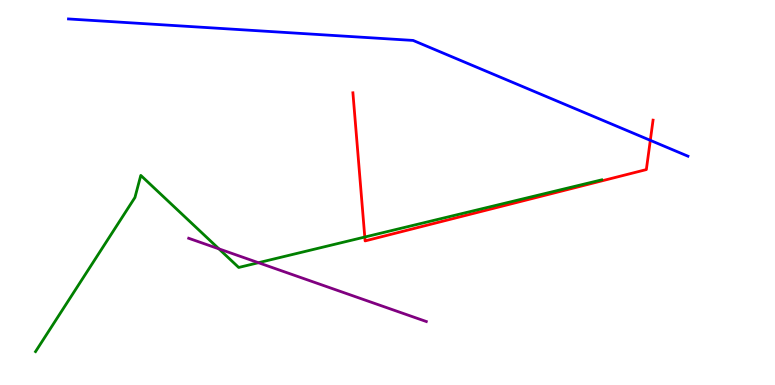[{'lines': ['blue', 'red'], 'intersections': [{'x': 8.39, 'y': 6.35}]}, {'lines': ['green', 'red'], 'intersections': [{'x': 4.71, 'y': 3.84}]}, {'lines': ['purple', 'red'], 'intersections': []}, {'lines': ['blue', 'green'], 'intersections': []}, {'lines': ['blue', 'purple'], 'intersections': []}, {'lines': ['green', 'purple'], 'intersections': [{'x': 2.82, 'y': 3.54}, {'x': 3.33, 'y': 3.18}]}]